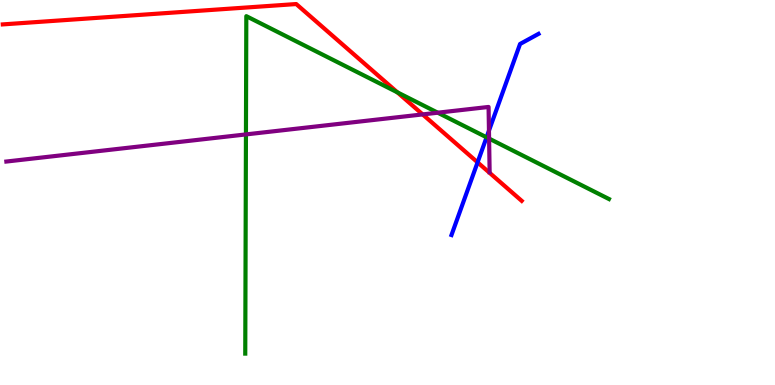[{'lines': ['blue', 'red'], 'intersections': [{'x': 6.16, 'y': 5.78}]}, {'lines': ['green', 'red'], 'intersections': [{'x': 5.13, 'y': 7.6}]}, {'lines': ['purple', 'red'], 'intersections': [{'x': 5.45, 'y': 7.03}]}, {'lines': ['blue', 'green'], 'intersections': [{'x': 6.28, 'y': 6.43}]}, {'lines': ['blue', 'purple'], 'intersections': [{'x': 6.31, 'y': 6.61}]}, {'lines': ['green', 'purple'], 'intersections': [{'x': 3.17, 'y': 6.51}, {'x': 5.65, 'y': 7.07}, {'x': 6.31, 'y': 6.4}]}]